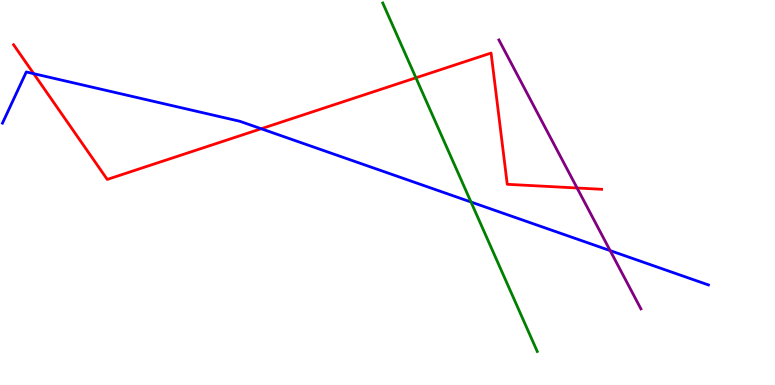[{'lines': ['blue', 'red'], 'intersections': [{'x': 0.435, 'y': 8.09}, {'x': 3.37, 'y': 6.66}]}, {'lines': ['green', 'red'], 'intersections': [{'x': 5.37, 'y': 7.98}]}, {'lines': ['purple', 'red'], 'intersections': [{'x': 7.45, 'y': 5.12}]}, {'lines': ['blue', 'green'], 'intersections': [{'x': 6.08, 'y': 4.75}]}, {'lines': ['blue', 'purple'], 'intersections': [{'x': 7.87, 'y': 3.49}]}, {'lines': ['green', 'purple'], 'intersections': []}]